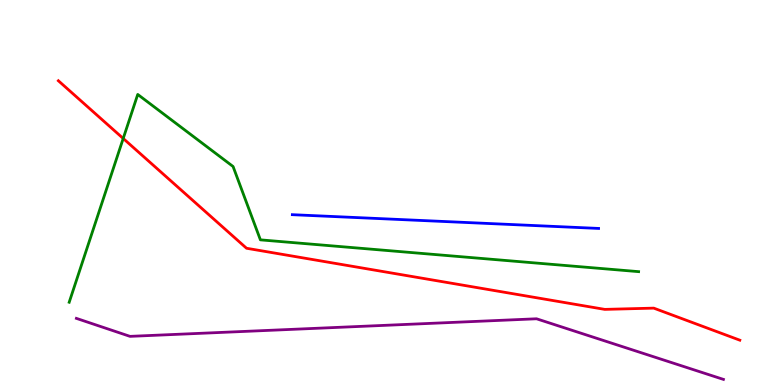[{'lines': ['blue', 'red'], 'intersections': []}, {'lines': ['green', 'red'], 'intersections': [{'x': 1.59, 'y': 6.4}]}, {'lines': ['purple', 'red'], 'intersections': []}, {'lines': ['blue', 'green'], 'intersections': []}, {'lines': ['blue', 'purple'], 'intersections': []}, {'lines': ['green', 'purple'], 'intersections': []}]